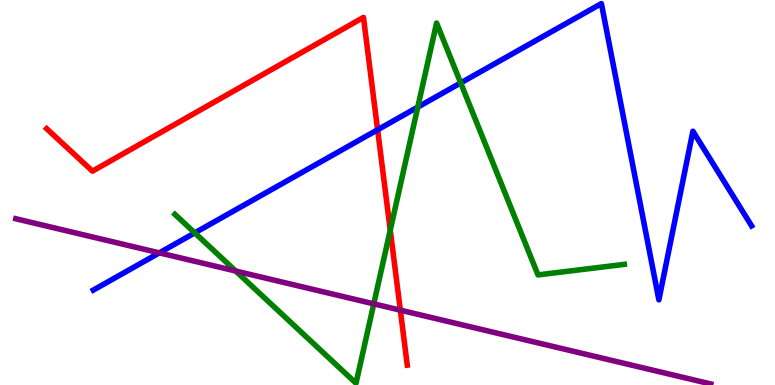[{'lines': ['blue', 'red'], 'intersections': [{'x': 4.87, 'y': 6.63}]}, {'lines': ['green', 'red'], 'intersections': [{'x': 5.04, 'y': 4.02}]}, {'lines': ['purple', 'red'], 'intersections': [{'x': 5.17, 'y': 1.94}]}, {'lines': ['blue', 'green'], 'intersections': [{'x': 2.51, 'y': 3.95}, {'x': 5.39, 'y': 7.22}, {'x': 5.94, 'y': 7.85}]}, {'lines': ['blue', 'purple'], 'intersections': [{'x': 2.06, 'y': 3.43}]}, {'lines': ['green', 'purple'], 'intersections': [{'x': 3.04, 'y': 2.96}, {'x': 4.82, 'y': 2.11}]}]